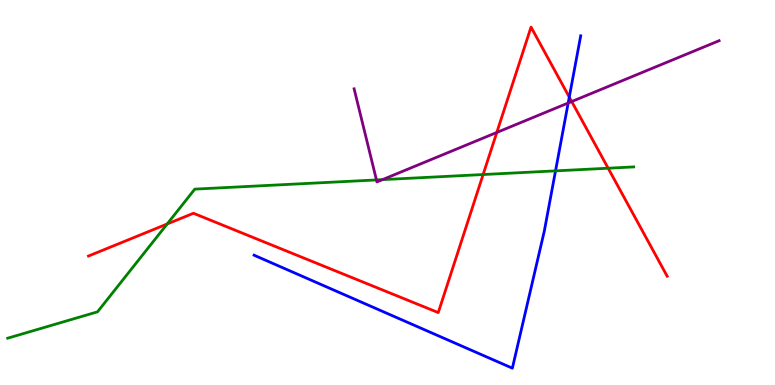[{'lines': ['blue', 'red'], 'intersections': [{'x': 7.35, 'y': 7.48}]}, {'lines': ['green', 'red'], 'intersections': [{'x': 2.16, 'y': 4.18}, {'x': 6.23, 'y': 5.47}, {'x': 7.85, 'y': 5.63}]}, {'lines': ['purple', 'red'], 'intersections': [{'x': 6.41, 'y': 6.56}, {'x': 7.38, 'y': 7.36}]}, {'lines': ['blue', 'green'], 'intersections': [{'x': 7.17, 'y': 5.56}]}, {'lines': ['blue', 'purple'], 'intersections': [{'x': 7.33, 'y': 7.32}]}, {'lines': ['green', 'purple'], 'intersections': [{'x': 4.86, 'y': 5.33}, {'x': 4.94, 'y': 5.33}]}]